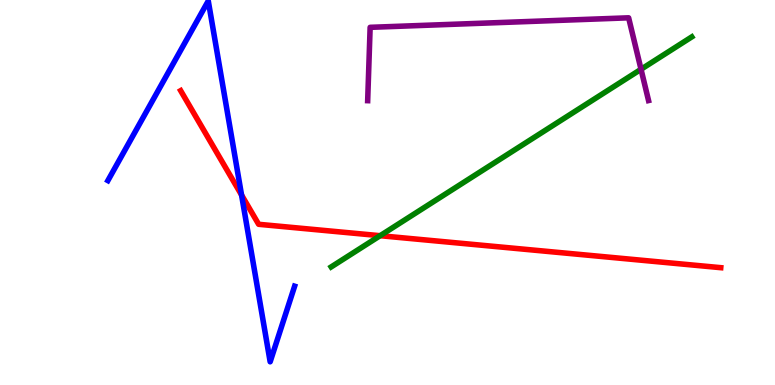[{'lines': ['blue', 'red'], 'intersections': [{'x': 3.12, 'y': 4.93}]}, {'lines': ['green', 'red'], 'intersections': [{'x': 4.9, 'y': 3.88}]}, {'lines': ['purple', 'red'], 'intersections': []}, {'lines': ['blue', 'green'], 'intersections': []}, {'lines': ['blue', 'purple'], 'intersections': []}, {'lines': ['green', 'purple'], 'intersections': [{'x': 8.27, 'y': 8.2}]}]